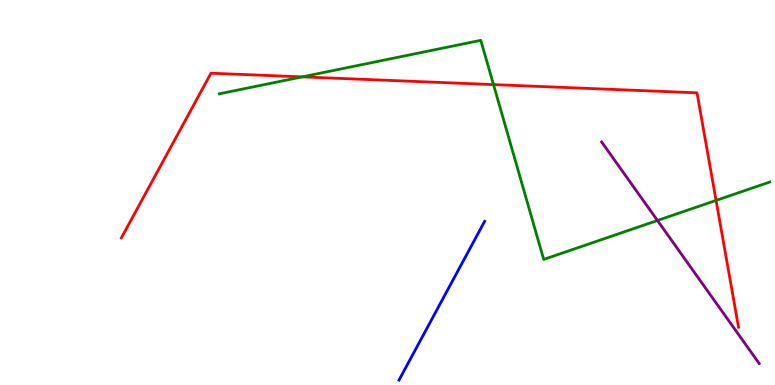[{'lines': ['blue', 'red'], 'intersections': []}, {'lines': ['green', 'red'], 'intersections': [{'x': 3.9, 'y': 8.0}, {'x': 6.37, 'y': 7.8}, {'x': 9.24, 'y': 4.79}]}, {'lines': ['purple', 'red'], 'intersections': []}, {'lines': ['blue', 'green'], 'intersections': []}, {'lines': ['blue', 'purple'], 'intersections': []}, {'lines': ['green', 'purple'], 'intersections': [{'x': 8.48, 'y': 4.27}]}]